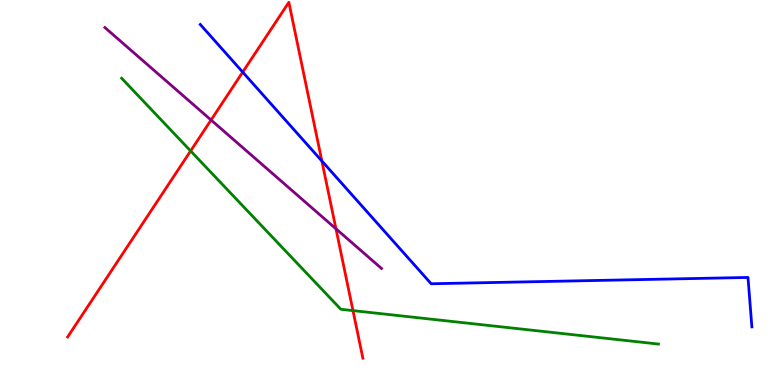[{'lines': ['blue', 'red'], 'intersections': [{'x': 3.13, 'y': 8.13}, {'x': 4.15, 'y': 5.82}]}, {'lines': ['green', 'red'], 'intersections': [{'x': 2.46, 'y': 6.08}, {'x': 4.55, 'y': 1.93}]}, {'lines': ['purple', 'red'], 'intersections': [{'x': 2.72, 'y': 6.88}, {'x': 4.34, 'y': 4.06}]}, {'lines': ['blue', 'green'], 'intersections': []}, {'lines': ['blue', 'purple'], 'intersections': []}, {'lines': ['green', 'purple'], 'intersections': []}]